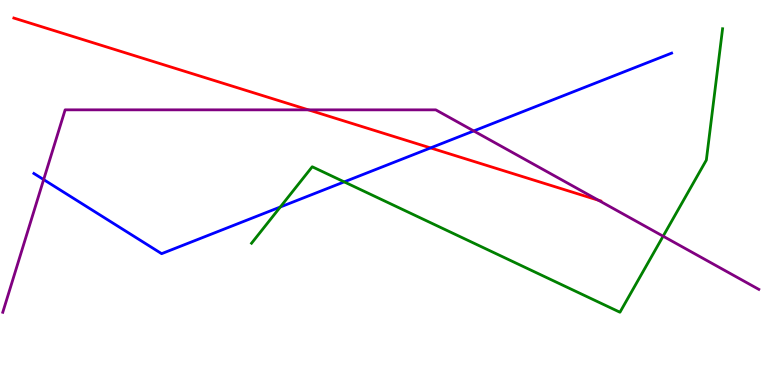[{'lines': ['blue', 'red'], 'intersections': [{'x': 5.56, 'y': 6.16}]}, {'lines': ['green', 'red'], 'intersections': []}, {'lines': ['purple', 'red'], 'intersections': [{'x': 3.98, 'y': 7.15}, {'x': 7.72, 'y': 4.8}]}, {'lines': ['blue', 'green'], 'intersections': [{'x': 3.62, 'y': 4.62}, {'x': 4.44, 'y': 5.28}]}, {'lines': ['blue', 'purple'], 'intersections': [{'x': 0.563, 'y': 5.34}, {'x': 6.11, 'y': 6.6}]}, {'lines': ['green', 'purple'], 'intersections': [{'x': 8.56, 'y': 3.87}]}]